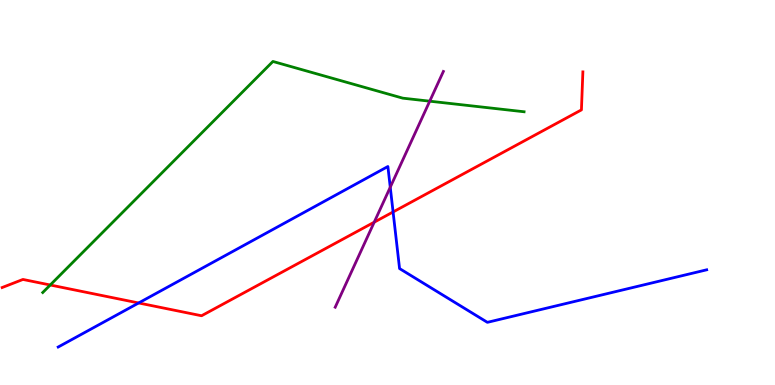[{'lines': ['blue', 'red'], 'intersections': [{'x': 1.79, 'y': 2.13}, {'x': 5.07, 'y': 4.49}]}, {'lines': ['green', 'red'], 'intersections': [{'x': 0.648, 'y': 2.6}]}, {'lines': ['purple', 'red'], 'intersections': [{'x': 4.83, 'y': 4.23}]}, {'lines': ['blue', 'green'], 'intersections': []}, {'lines': ['blue', 'purple'], 'intersections': [{'x': 5.04, 'y': 5.14}]}, {'lines': ['green', 'purple'], 'intersections': [{'x': 5.54, 'y': 7.37}]}]